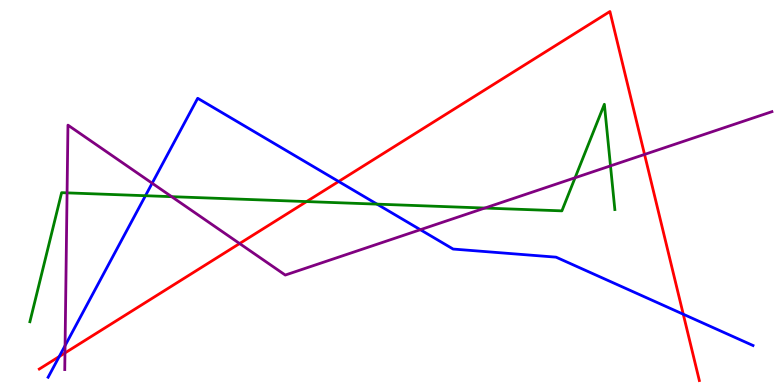[{'lines': ['blue', 'red'], 'intersections': [{'x': 0.764, 'y': 0.739}, {'x': 4.37, 'y': 5.29}, {'x': 8.82, 'y': 1.84}]}, {'lines': ['green', 'red'], 'intersections': [{'x': 3.96, 'y': 4.76}]}, {'lines': ['purple', 'red'], 'intersections': [{'x': 0.838, 'y': 0.832}, {'x': 3.09, 'y': 3.67}, {'x': 8.32, 'y': 5.99}]}, {'lines': ['blue', 'green'], 'intersections': [{'x': 1.88, 'y': 4.92}, {'x': 4.86, 'y': 4.7}]}, {'lines': ['blue', 'purple'], 'intersections': [{'x': 0.84, 'y': 1.02}, {'x': 1.96, 'y': 5.24}, {'x': 5.42, 'y': 4.03}]}, {'lines': ['green', 'purple'], 'intersections': [{'x': 0.865, 'y': 4.99}, {'x': 2.21, 'y': 4.89}, {'x': 6.26, 'y': 4.6}, {'x': 7.42, 'y': 5.38}, {'x': 7.88, 'y': 5.69}]}]